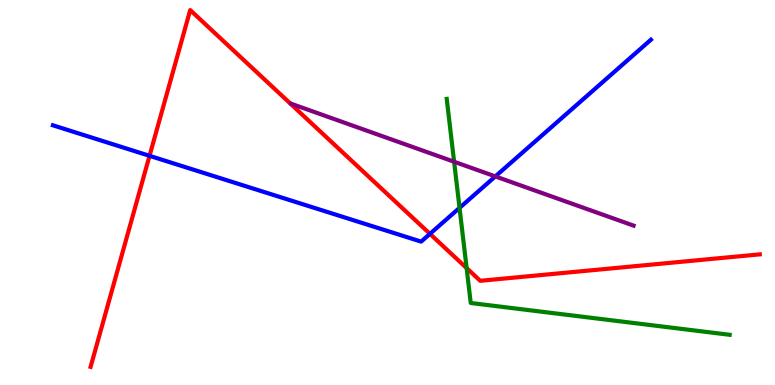[{'lines': ['blue', 'red'], 'intersections': [{'x': 1.93, 'y': 5.95}, {'x': 5.55, 'y': 3.93}]}, {'lines': ['green', 'red'], 'intersections': [{'x': 6.02, 'y': 3.04}]}, {'lines': ['purple', 'red'], 'intersections': []}, {'lines': ['blue', 'green'], 'intersections': [{'x': 5.93, 'y': 4.6}]}, {'lines': ['blue', 'purple'], 'intersections': [{'x': 6.39, 'y': 5.42}]}, {'lines': ['green', 'purple'], 'intersections': [{'x': 5.86, 'y': 5.8}]}]